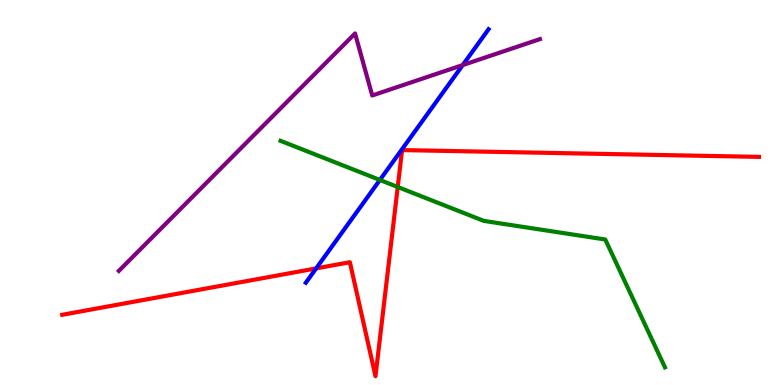[{'lines': ['blue', 'red'], 'intersections': [{'x': 4.08, 'y': 3.03}]}, {'lines': ['green', 'red'], 'intersections': [{'x': 5.13, 'y': 5.14}]}, {'lines': ['purple', 'red'], 'intersections': []}, {'lines': ['blue', 'green'], 'intersections': [{'x': 4.9, 'y': 5.33}]}, {'lines': ['blue', 'purple'], 'intersections': [{'x': 5.97, 'y': 8.31}]}, {'lines': ['green', 'purple'], 'intersections': []}]